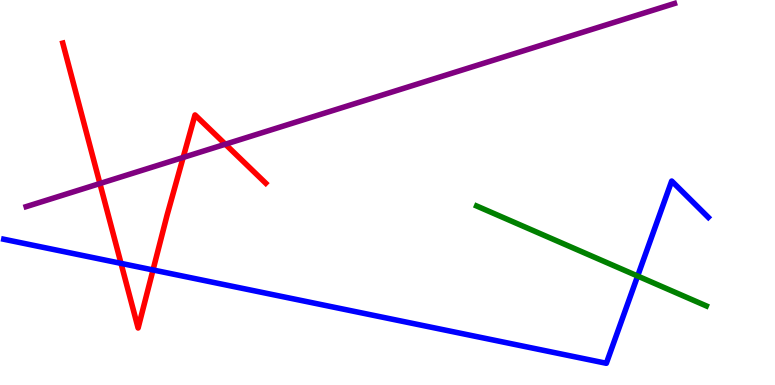[{'lines': ['blue', 'red'], 'intersections': [{'x': 1.56, 'y': 3.16}, {'x': 1.97, 'y': 2.99}]}, {'lines': ['green', 'red'], 'intersections': []}, {'lines': ['purple', 'red'], 'intersections': [{'x': 1.29, 'y': 5.23}, {'x': 2.36, 'y': 5.91}, {'x': 2.91, 'y': 6.25}]}, {'lines': ['blue', 'green'], 'intersections': [{'x': 8.23, 'y': 2.83}]}, {'lines': ['blue', 'purple'], 'intersections': []}, {'lines': ['green', 'purple'], 'intersections': []}]